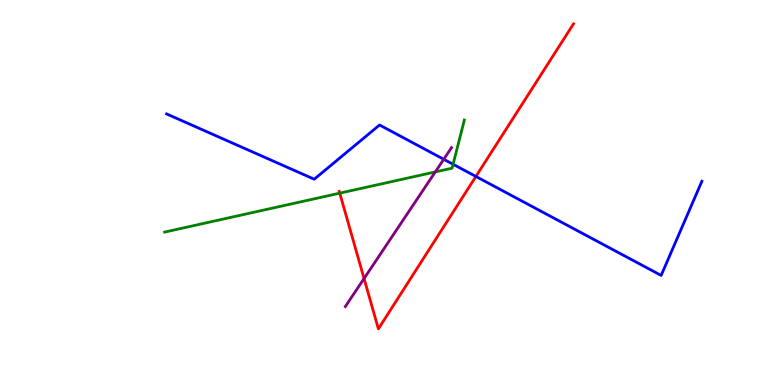[{'lines': ['blue', 'red'], 'intersections': [{'x': 6.14, 'y': 5.42}]}, {'lines': ['green', 'red'], 'intersections': [{'x': 4.38, 'y': 4.98}]}, {'lines': ['purple', 'red'], 'intersections': [{'x': 4.7, 'y': 2.77}]}, {'lines': ['blue', 'green'], 'intersections': [{'x': 5.85, 'y': 5.73}]}, {'lines': ['blue', 'purple'], 'intersections': [{'x': 5.73, 'y': 5.86}]}, {'lines': ['green', 'purple'], 'intersections': [{'x': 5.62, 'y': 5.53}]}]